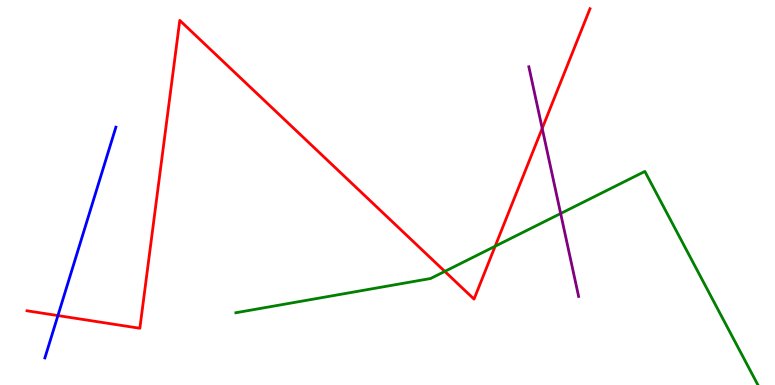[{'lines': ['blue', 'red'], 'intersections': [{'x': 0.747, 'y': 1.8}]}, {'lines': ['green', 'red'], 'intersections': [{'x': 5.74, 'y': 2.95}, {'x': 6.39, 'y': 3.6}]}, {'lines': ['purple', 'red'], 'intersections': [{'x': 7.0, 'y': 6.67}]}, {'lines': ['blue', 'green'], 'intersections': []}, {'lines': ['blue', 'purple'], 'intersections': []}, {'lines': ['green', 'purple'], 'intersections': [{'x': 7.23, 'y': 4.45}]}]